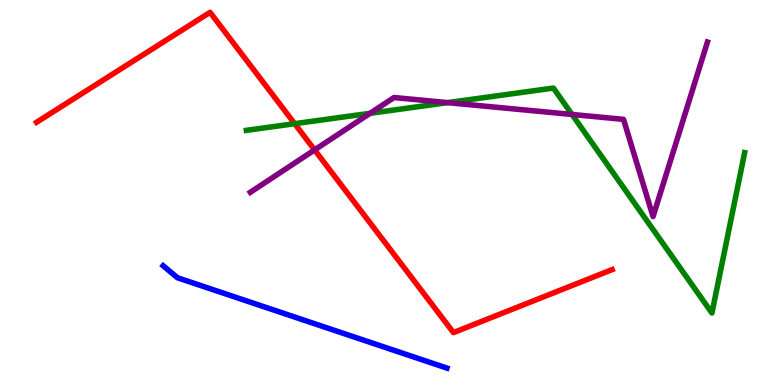[{'lines': ['blue', 'red'], 'intersections': []}, {'lines': ['green', 'red'], 'intersections': [{'x': 3.8, 'y': 6.79}]}, {'lines': ['purple', 'red'], 'intersections': [{'x': 4.06, 'y': 6.11}]}, {'lines': ['blue', 'green'], 'intersections': []}, {'lines': ['blue', 'purple'], 'intersections': []}, {'lines': ['green', 'purple'], 'intersections': [{'x': 4.77, 'y': 7.06}, {'x': 5.78, 'y': 7.33}, {'x': 7.38, 'y': 7.03}]}]